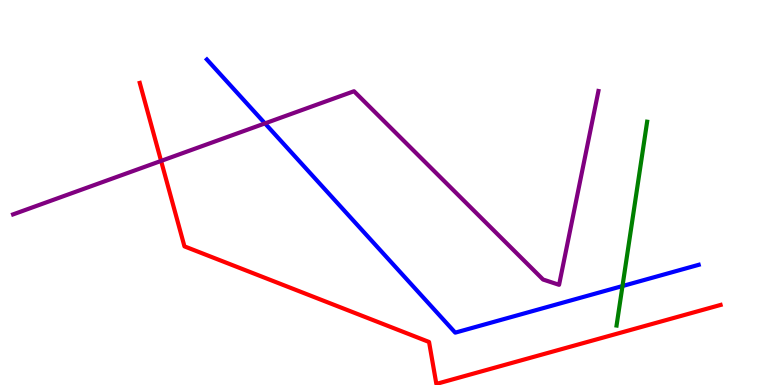[{'lines': ['blue', 'red'], 'intersections': []}, {'lines': ['green', 'red'], 'intersections': []}, {'lines': ['purple', 'red'], 'intersections': [{'x': 2.08, 'y': 5.82}]}, {'lines': ['blue', 'green'], 'intersections': [{'x': 8.03, 'y': 2.57}]}, {'lines': ['blue', 'purple'], 'intersections': [{'x': 3.42, 'y': 6.8}]}, {'lines': ['green', 'purple'], 'intersections': []}]